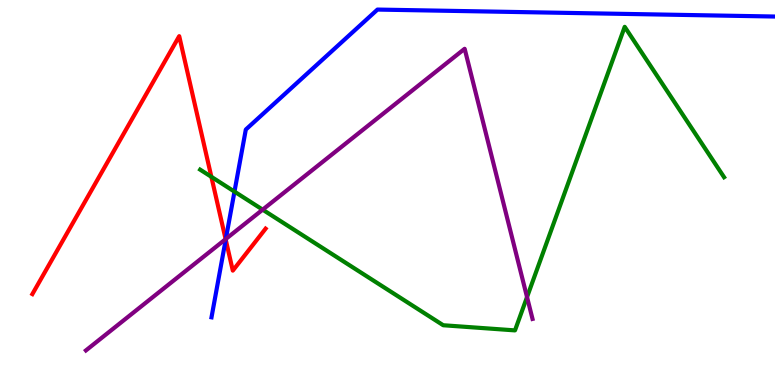[{'lines': ['blue', 'red'], 'intersections': [{'x': 2.91, 'y': 3.78}]}, {'lines': ['green', 'red'], 'intersections': [{'x': 2.73, 'y': 5.41}]}, {'lines': ['purple', 'red'], 'intersections': [{'x': 2.91, 'y': 3.79}]}, {'lines': ['blue', 'green'], 'intersections': [{'x': 3.03, 'y': 5.02}]}, {'lines': ['blue', 'purple'], 'intersections': [{'x': 2.91, 'y': 3.79}]}, {'lines': ['green', 'purple'], 'intersections': [{'x': 3.39, 'y': 4.55}, {'x': 6.8, 'y': 2.28}]}]